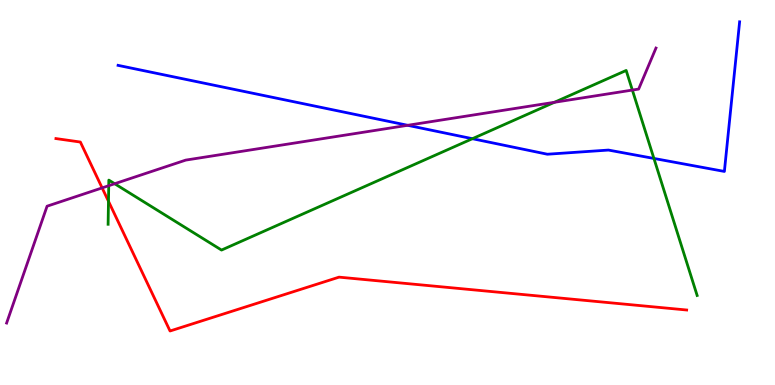[{'lines': ['blue', 'red'], 'intersections': []}, {'lines': ['green', 'red'], 'intersections': [{'x': 1.4, 'y': 4.77}]}, {'lines': ['purple', 'red'], 'intersections': [{'x': 1.32, 'y': 5.12}]}, {'lines': ['blue', 'green'], 'intersections': [{'x': 6.1, 'y': 6.4}, {'x': 8.44, 'y': 5.88}]}, {'lines': ['blue', 'purple'], 'intersections': [{'x': 5.26, 'y': 6.75}]}, {'lines': ['green', 'purple'], 'intersections': [{'x': 1.4, 'y': 5.18}, {'x': 1.48, 'y': 5.23}, {'x': 7.15, 'y': 7.34}, {'x': 8.16, 'y': 7.66}]}]